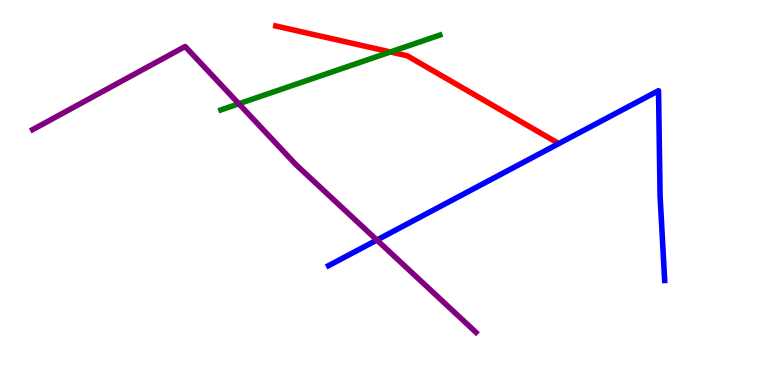[{'lines': ['blue', 'red'], 'intersections': []}, {'lines': ['green', 'red'], 'intersections': [{'x': 5.04, 'y': 8.65}]}, {'lines': ['purple', 'red'], 'intersections': []}, {'lines': ['blue', 'green'], 'intersections': []}, {'lines': ['blue', 'purple'], 'intersections': [{'x': 4.86, 'y': 3.77}]}, {'lines': ['green', 'purple'], 'intersections': [{'x': 3.08, 'y': 7.3}]}]